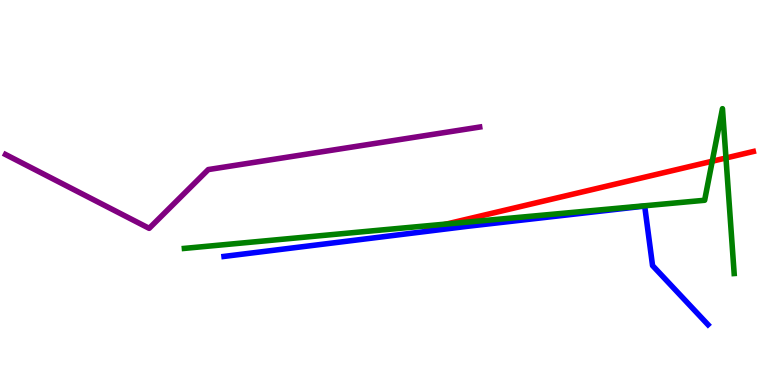[{'lines': ['blue', 'red'], 'intersections': []}, {'lines': ['green', 'red'], 'intersections': [{'x': 5.76, 'y': 4.18}, {'x': 9.19, 'y': 5.81}, {'x': 9.37, 'y': 5.9}]}, {'lines': ['purple', 'red'], 'intersections': []}, {'lines': ['blue', 'green'], 'intersections': []}, {'lines': ['blue', 'purple'], 'intersections': []}, {'lines': ['green', 'purple'], 'intersections': []}]